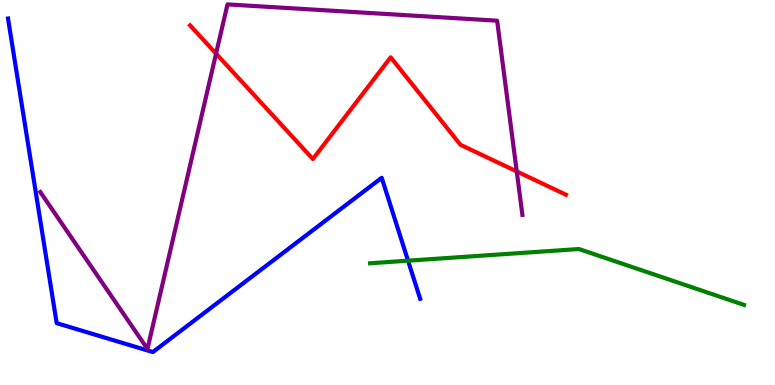[{'lines': ['blue', 'red'], 'intersections': []}, {'lines': ['green', 'red'], 'intersections': []}, {'lines': ['purple', 'red'], 'intersections': [{'x': 2.79, 'y': 8.61}, {'x': 6.67, 'y': 5.55}]}, {'lines': ['blue', 'green'], 'intersections': [{'x': 5.27, 'y': 3.23}]}, {'lines': ['blue', 'purple'], 'intersections': []}, {'lines': ['green', 'purple'], 'intersections': []}]